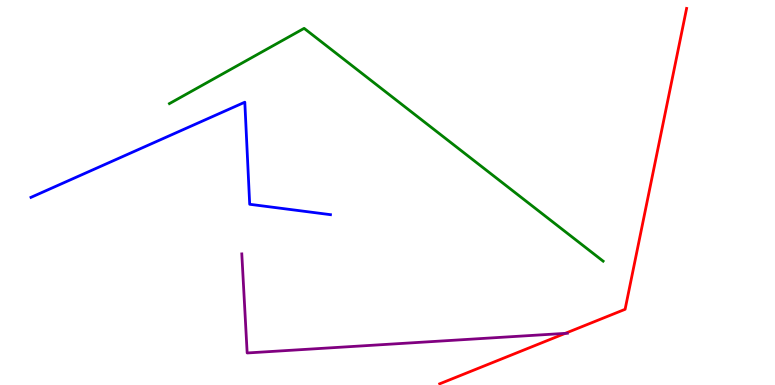[{'lines': ['blue', 'red'], 'intersections': []}, {'lines': ['green', 'red'], 'intersections': []}, {'lines': ['purple', 'red'], 'intersections': [{'x': 7.29, 'y': 1.34}]}, {'lines': ['blue', 'green'], 'intersections': []}, {'lines': ['blue', 'purple'], 'intersections': []}, {'lines': ['green', 'purple'], 'intersections': []}]